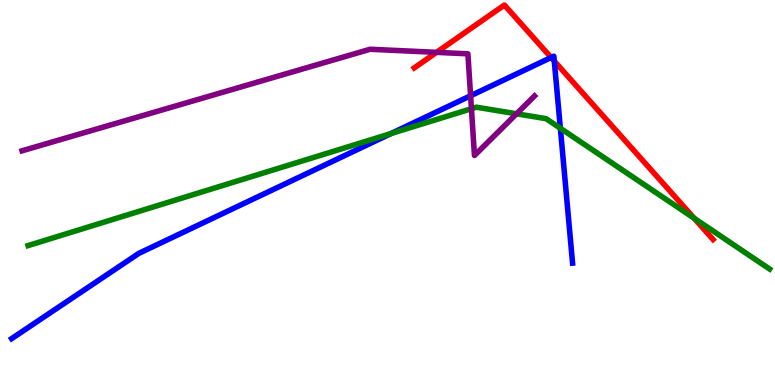[{'lines': ['blue', 'red'], 'intersections': [{'x': 7.11, 'y': 8.51}, {'x': 7.15, 'y': 8.41}]}, {'lines': ['green', 'red'], 'intersections': [{'x': 8.96, 'y': 4.33}]}, {'lines': ['purple', 'red'], 'intersections': [{'x': 5.63, 'y': 8.64}]}, {'lines': ['blue', 'green'], 'intersections': [{'x': 5.05, 'y': 6.53}, {'x': 7.23, 'y': 6.67}]}, {'lines': ['blue', 'purple'], 'intersections': [{'x': 6.07, 'y': 7.51}]}, {'lines': ['green', 'purple'], 'intersections': [{'x': 6.08, 'y': 7.18}, {'x': 6.67, 'y': 7.04}]}]